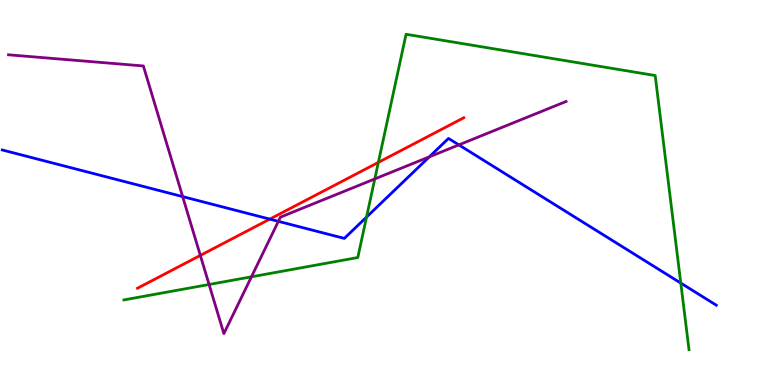[{'lines': ['blue', 'red'], 'intersections': [{'x': 3.48, 'y': 4.31}]}, {'lines': ['green', 'red'], 'intersections': [{'x': 4.88, 'y': 5.78}]}, {'lines': ['purple', 'red'], 'intersections': [{'x': 2.59, 'y': 3.37}]}, {'lines': ['blue', 'green'], 'intersections': [{'x': 4.73, 'y': 4.36}, {'x': 8.78, 'y': 2.65}]}, {'lines': ['blue', 'purple'], 'intersections': [{'x': 2.36, 'y': 4.89}, {'x': 3.59, 'y': 4.25}, {'x': 5.54, 'y': 5.93}, {'x': 5.92, 'y': 6.24}]}, {'lines': ['green', 'purple'], 'intersections': [{'x': 2.7, 'y': 2.61}, {'x': 3.24, 'y': 2.81}, {'x': 4.84, 'y': 5.35}]}]